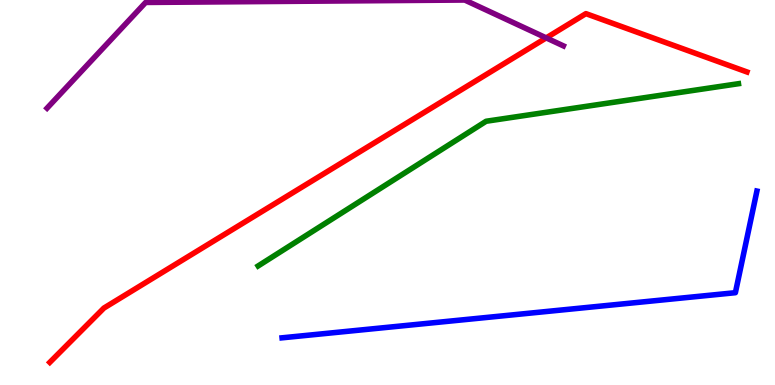[{'lines': ['blue', 'red'], 'intersections': []}, {'lines': ['green', 'red'], 'intersections': []}, {'lines': ['purple', 'red'], 'intersections': [{'x': 7.05, 'y': 9.02}]}, {'lines': ['blue', 'green'], 'intersections': []}, {'lines': ['blue', 'purple'], 'intersections': []}, {'lines': ['green', 'purple'], 'intersections': []}]